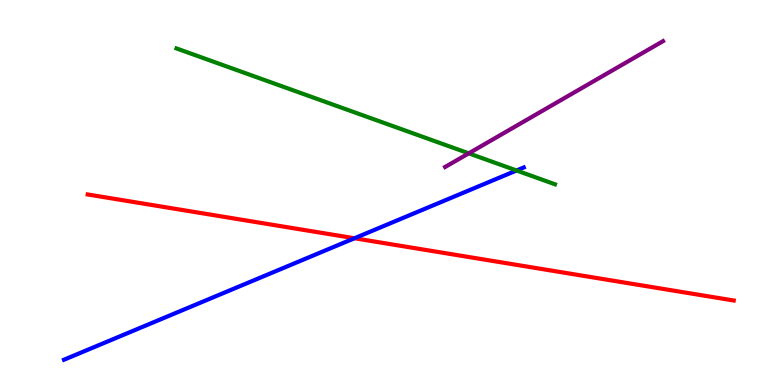[{'lines': ['blue', 'red'], 'intersections': [{'x': 4.57, 'y': 3.81}]}, {'lines': ['green', 'red'], 'intersections': []}, {'lines': ['purple', 'red'], 'intersections': []}, {'lines': ['blue', 'green'], 'intersections': [{'x': 6.66, 'y': 5.57}]}, {'lines': ['blue', 'purple'], 'intersections': []}, {'lines': ['green', 'purple'], 'intersections': [{'x': 6.05, 'y': 6.02}]}]